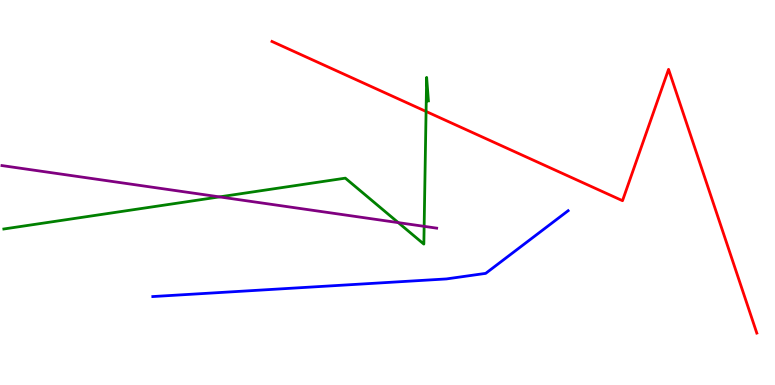[{'lines': ['blue', 'red'], 'intersections': []}, {'lines': ['green', 'red'], 'intersections': [{'x': 5.5, 'y': 7.1}]}, {'lines': ['purple', 'red'], 'intersections': []}, {'lines': ['blue', 'green'], 'intersections': []}, {'lines': ['blue', 'purple'], 'intersections': []}, {'lines': ['green', 'purple'], 'intersections': [{'x': 2.83, 'y': 4.89}, {'x': 5.14, 'y': 4.22}, {'x': 5.47, 'y': 4.12}]}]